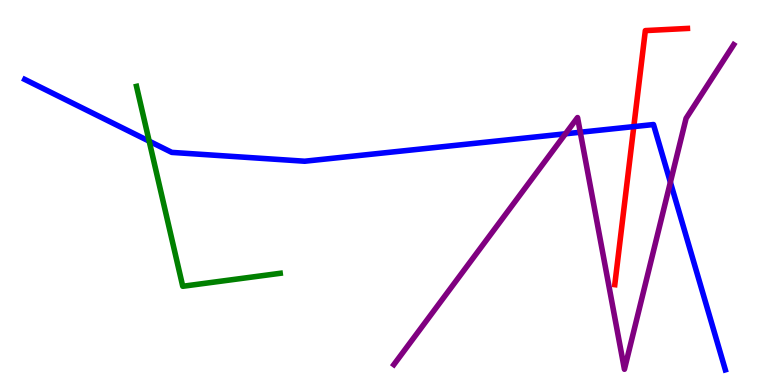[{'lines': ['blue', 'red'], 'intersections': [{'x': 8.18, 'y': 6.71}]}, {'lines': ['green', 'red'], 'intersections': []}, {'lines': ['purple', 'red'], 'intersections': []}, {'lines': ['blue', 'green'], 'intersections': [{'x': 1.92, 'y': 6.33}]}, {'lines': ['blue', 'purple'], 'intersections': [{'x': 7.3, 'y': 6.52}, {'x': 7.49, 'y': 6.57}, {'x': 8.65, 'y': 5.27}]}, {'lines': ['green', 'purple'], 'intersections': []}]